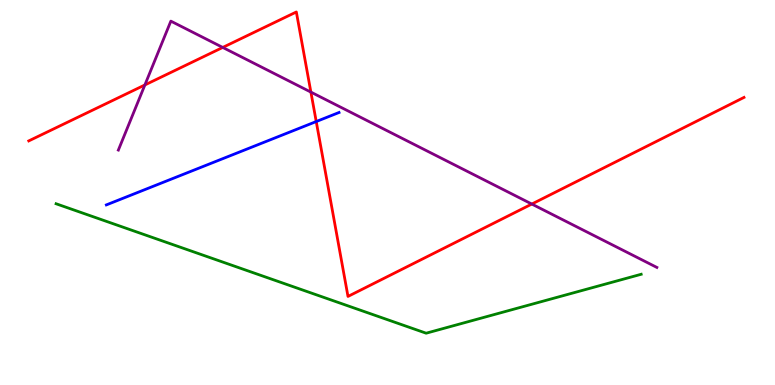[{'lines': ['blue', 'red'], 'intersections': [{'x': 4.08, 'y': 6.84}]}, {'lines': ['green', 'red'], 'intersections': []}, {'lines': ['purple', 'red'], 'intersections': [{'x': 1.87, 'y': 7.79}, {'x': 2.87, 'y': 8.77}, {'x': 4.01, 'y': 7.61}, {'x': 6.86, 'y': 4.7}]}, {'lines': ['blue', 'green'], 'intersections': []}, {'lines': ['blue', 'purple'], 'intersections': []}, {'lines': ['green', 'purple'], 'intersections': []}]